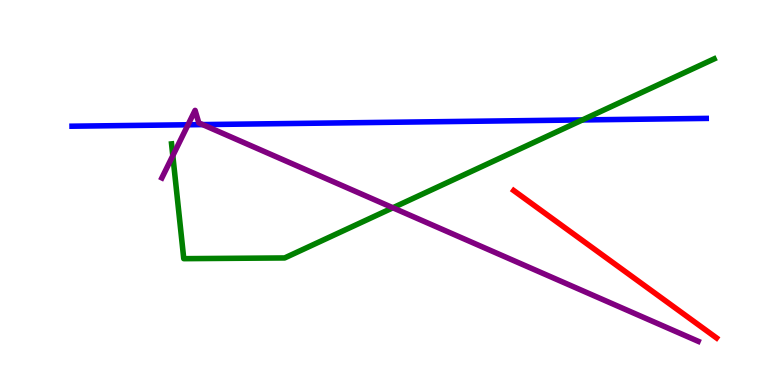[{'lines': ['blue', 'red'], 'intersections': []}, {'lines': ['green', 'red'], 'intersections': []}, {'lines': ['purple', 'red'], 'intersections': []}, {'lines': ['blue', 'green'], 'intersections': [{'x': 7.52, 'y': 6.89}]}, {'lines': ['blue', 'purple'], 'intersections': [{'x': 2.43, 'y': 6.76}, {'x': 2.62, 'y': 6.76}]}, {'lines': ['green', 'purple'], 'intersections': [{'x': 2.23, 'y': 5.96}, {'x': 5.07, 'y': 4.6}]}]